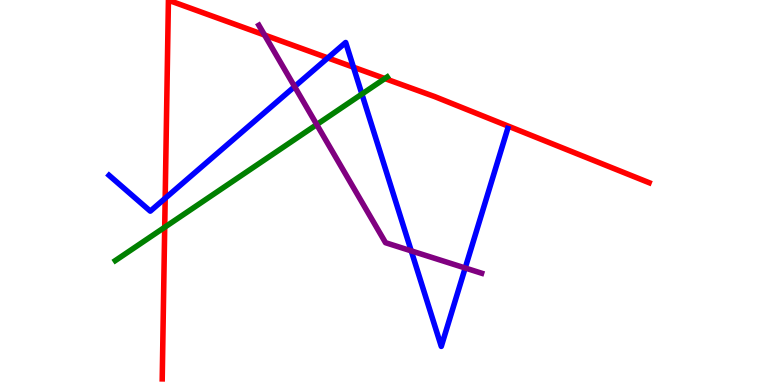[{'lines': ['blue', 'red'], 'intersections': [{'x': 2.13, 'y': 4.85}, {'x': 4.23, 'y': 8.5}, {'x': 4.56, 'y': 8.25}]}, {'lines': ['green', 'red'], 'intersections': [{'x': 2.13, 'y': 4.1}, {'x': 4.97, 'y': 7.96}]}, {'lines': ['purple', 'red'], 'intersections': [{'x': 3.41, 'y': 9.09}]}, {'lines': ['blue', 'green'], 'intersections': [{'x': 4.67, 'y': 7.56}]}, {'lines': ['blue', 'purple'], 'intersections': [{'x': 3.8, 'y': 7.75}, {'x': 5.31, 'y': 3.48}, {'x': 6.0, 'y': 3.04}]}, {'lines': ['green', 'purple'], 'intersections': [{'x': 4.09, 'y': 6.76}]}]